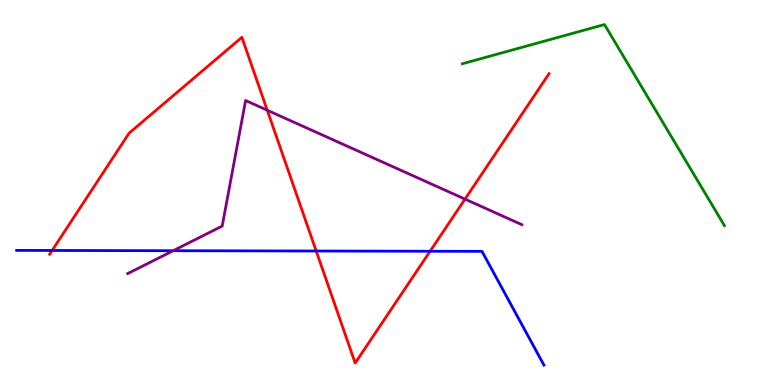[{'lines': ['blue', 'red'], 'intersections': [{'x': 0.672, 'y': 3.49}, {'x': 4.08, 'y': 3.48}, {'x': 5.55, 'y': 3.47}]}, {'lines': ['green', 'red'], 'intersections': []}, {'lines': ['purple', 'red'], 'intersections': [{'x': 3.45, 'y': 7.14}, {'x': 6.0, 'y': 4.83}]}, {'lines': ['blue', 'green'], 'intersections': []}, {'lines': ['blue', 'purple'], 'intersections': [{'x': 2.23, 'y': 3.49}]}, {'lines': ['green', 'purple'], 'intersections': []}]